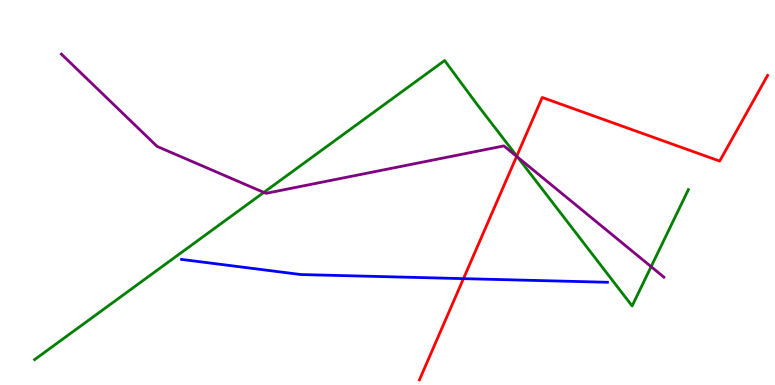[{'lines': ['blue', 'red'], 'intersections': [{'x': 5.98, 'y': 2.76}]}, {'lines': ['green', 'red'], 'intersections': [{'x': 6.67, 'y': 5.95}]}, {'lines': ['purple', 'red'], 'intersections': [{'x': 6.67, 'y': 5.94}]}, {'lines': ['blue', 'green'], 'intersections': []}, {'lines': ['blue', 'purple'], 'intersections': []}, {'lines': ['green', 'purple'], 'intersections': [{'x': 3.4, 'y': 5.0}, {'x': 6.68, 'y': 5.91}, {'x': 8.4, 'y': 3.07}]}]